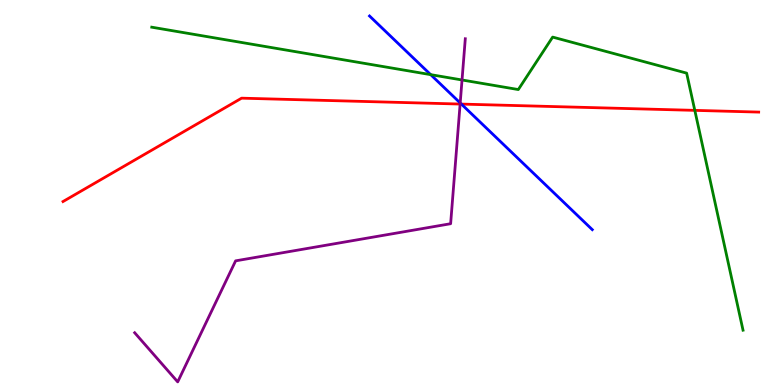[{'lines': ['blue', 'red'], 'intersections': [{'x': 5.95, 'y': 7.3}]}, {'lines': ['green', 'red'], 'intersections': [{'x': 8.97, 'y': 7.13}]}, {'lines': ['purple', 'red'], 'intersections': [{'x': 5.94, 'y': 7.3}]}, {'lines': ['blue', 'green'], 'intersections': [{'x': 5.56, 'y': 8.06}]}, {'lines': ['blue', 'purple'], 'intersections': [{'x': 5.94, 'y': 7.33}]}, {'lines': ['green', 'purple'], 'intersections': [{'x': 5.96, 'y': 7.92}]}]